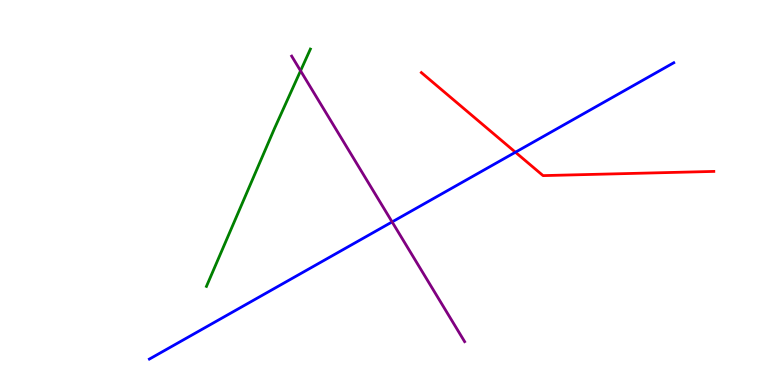[{'lines': ['blue', 'red'], 'intersections': [{'x': 6.65, 'y': 6.05}]}, {'lines': ['green', 'red'], 'intersections': []}, {'lines': ['purple', 'red'], 'intersections': []}, {'lines': ['blue', 'green'], 'intersections': []}, {'lines': ['blue', 'purple'], 'intersections': [{'x': 5.06, 'y': 4.24}]}, {'lines': ['green', 'purple'], 'intersections': [{'x': 3.88, 'y': 8.16}]}]